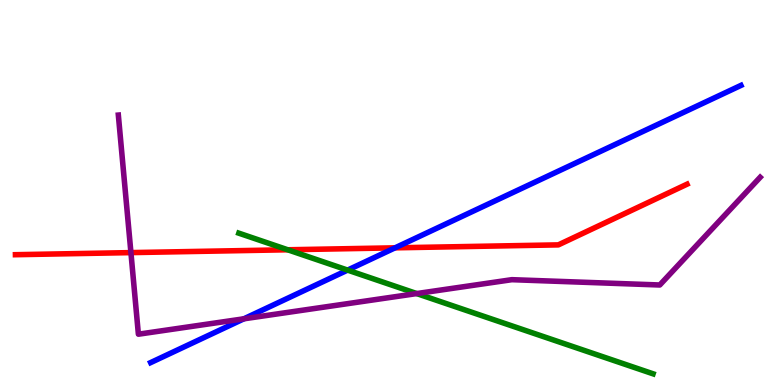[{'lines': ['blue', 'red'], 'intersections': [{'x': 5.1, 'y': 3.56}]}, {'lines': ['green', 'red'], 'intersections': [{'x': 3.71, 'y': 3.51}]}, {'lines': ['purple', 'red'], 'intersections': [{'x': 1.69, 'y': 3.44}]}, {'lines': ['blue', 'green'], 'intersections': [{'x': 4.49, 'y': 2.98}]}, {'lines': ['blue', 'purple'], 'intersections': [{'x': 3.15, 'y': 1.72}]}, {'lines': ['green', 'purple'], 'intersections': [{'x': 5.38, 'y': 2.37}]}]